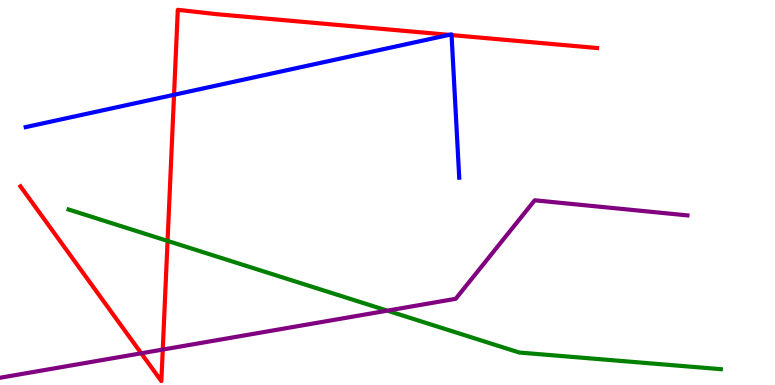[{'lines': ['blue', 'red'], 'intersections': [{'x': 2.25, 'y': 7.54}, {'x': 5.8, 'y': 9.09}, {'x': 5.83, 'y': 9.09}]}, {'lines': ['green', 'red'], 'intersections': [{'x': 2.16, 'y': 3.74}]}, {'lines': ['purple', 'red'], 'intersections': [{'x': 1.82, 'y': 0.823}, {'x': 2.1, 'y': 0.92}]}, {'lines': ['blue', 'green'], 'intersections': []}, {'lines': ['blue', 'purple'], 'intersections': []}, {'lines': ['green', 'purple'], 'intersections': [{'x': 5.0, 'y': 1.93}]}]